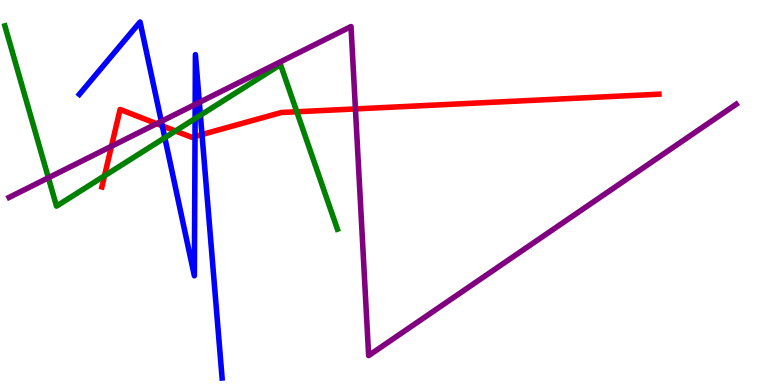[{'lines': ['blue', 'red'], 'intersections': [{'x': 2.09, 'y': 6.73}, {'x': 2.52, 'y': 6.46}, {'x': 2.61, 'y': 6.51}]}, {'lines': ['green', 'red'], 'intersections': [{'x': 1.35, 'y': 5.43}, {'x': 2.26, 'y': 6.6}, {'x': 3.83, 'y': 7.1}]}, {'lines': ['purple', 'red'], 'intersections': [{'x': 1.44, 'y': 6.2}, {'x': 2.02, 'y': 6.79}, {'x': 4.59, 'y': 7.17}]}, {'lines': ['blue', 'green'], 'intersections': [{'x': 2.13, 'y': 6.42}, {'x': 2.52, 'y': 6.92}, {'x': 2.59, 'y': 7.01}]}, {'lines': ['blue', 'purple'], 'intersections': [{'x': 2.08, 'y': 6.85}, {'x': 2.52, 'y': 7.29}, {'x': 2.57, 'y': 7.34}]}, {'lines': ['green', 'purple'], 'intersections': [{'x': 0.624, 'y': 5.38}]}]